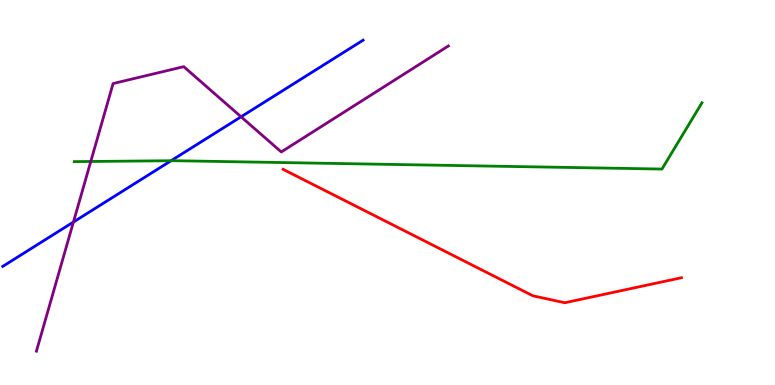[{'lines': ['blue', 'red'], 'intersections': []}, {'lines': ['green', 'red'], 'intersections': []}, {'lines': ['purple', 'red'], 'intersections': []}, {'lines': ['blue', 'green'], 'intersections': [{'x': 2.21, 'y': 5.83}]}, {'lines': ['blue', 'purple'], 'intersections': [{'x': 0.947, 'y': 4.23}, {'x': 3.11, 'y': 6.97}]}, {'lines': ['green', 'purple'], 'intersections': [{'x': 1.17, 'y': 5.81}]}]